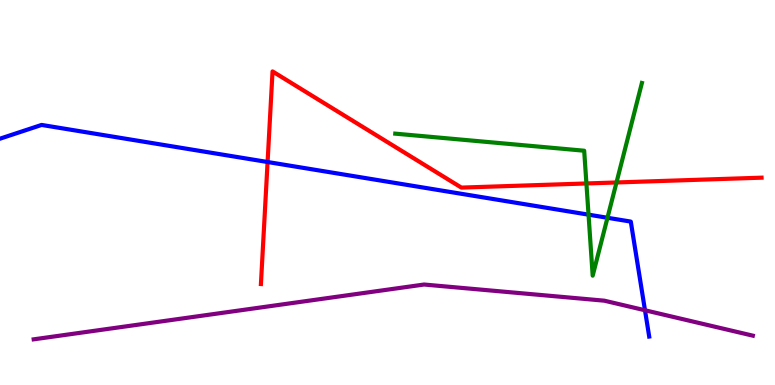[{'lines': ['blue', 'red'], 'intersections': [{'x': 3.45, 'y': 5.79}]}, {'lines': ['green', 'red'], 'intersections': [{'x': 7.57, 'y': 5.23}, {'x': 7.95, 'y': 5.26}]}, {'lines': ['purple', 'red'], 'intersections': []}, {'lines': ['blue', 'green'], 'intersections': [{'x': 7.59, 'y': 4.42}, {'x': 7.84, 'y': 4.34}]}, {'lines': ['blue', 'purple'], 'intersections': [{'x': 8.32, 'y': 1.94}]}, {'lines': ['green', 'purple'], 'intersections': []}]